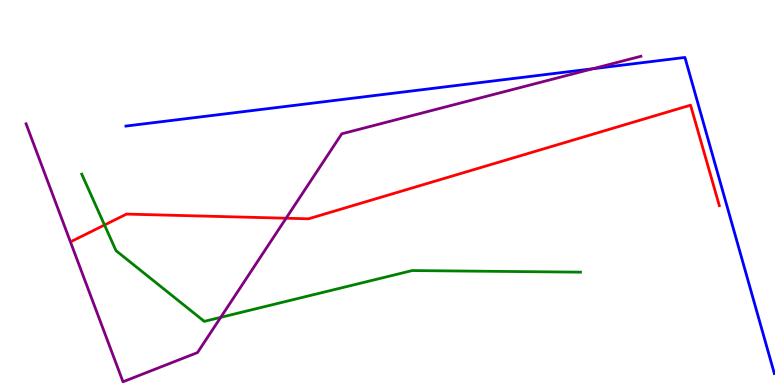[{'lines': ['blue', 'red'], 'intersections': []}, {'lines': ['green', 'red'], 'intersections': [{'x': 1.35, 'y': 4.16}]}, {'lines': ['purple', 'red'], 'intersections': [{'x': 3.69, 'y': 4.33}]}, {'lines': ['blue', 'green'], 'intersections': []}, {'lines': ['blue', 'purple'], 'intersections': [{'x': 7.65, 'y': 8.21}]}, {'lines': ['green', 'purple'], 'intersections': [{'x': 2.85, 'y': 1.76}]}]